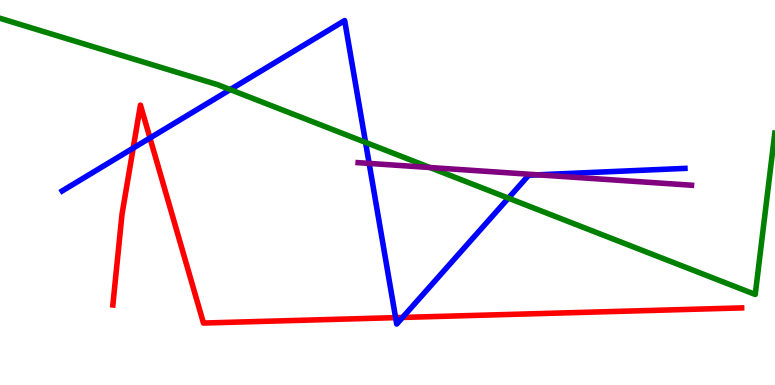[{'lines': ['blue', 'red'], 'intersections': [{'x': 1.72, 'y': 6.15}, {'x': 1.93, 'y': 6.42}, {'x': 5.1, 'y': 1.75}, {'x': 5.19, 'y': 1.75}]}, {'lines': ['green', 'red'], 'intersections': []}, {'lines': ['purple', 'red'], 'intersections': []}, {'lines': ['blue', 'green'], 'intersections': [{'x': 2.97, 'y': 7.67}, {'x': 4.72, 'y': 6.3}, {'x': 6.56, 'y': 4.85}]}, {'lines': ['blue', 'purple'], 'intersections': [{'x': 4.76, 'y': 5.76}, {'x': 6.94, 'y': 5.46}]}, {'lines': ['green', 'purple'], 'intersections': [{'x': 5.55, 'y': 5.65}]}]